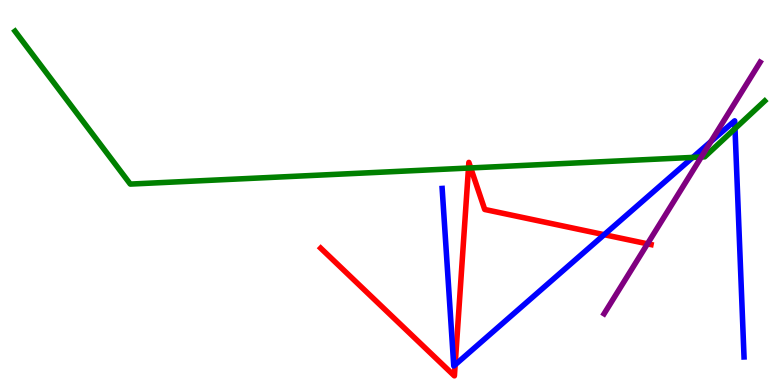[{'lines': ['blue', 'red'], 'intersections': [{'x': 5.87, 'y': 0.526}, {'x': 7.8, 'y': 3.9}]}, {'lines': ['green', 'red'], 'intersections': [{'x': 6.04, 'y': 5.64}, {'x': 6.07, 'y': 5.64}]}, {'lines': ['purple', 'red'], 'intersections': [{'x': 8.35, 'y': 3.67}]}, {'lines': ['blue', 'green'], 'intersections': [{'x': 8.94, 'y': 5.91}, {'x': 9.48, 'y': 6.66}]}, {'lines': ['blue', 'purple'], 'intersections': [{'x': 9.17, 'y': 6.32}]}, {'lines': ['green', 'purple'], 'intersections': [{'x': 9.05, 'y': 5.92}]}]